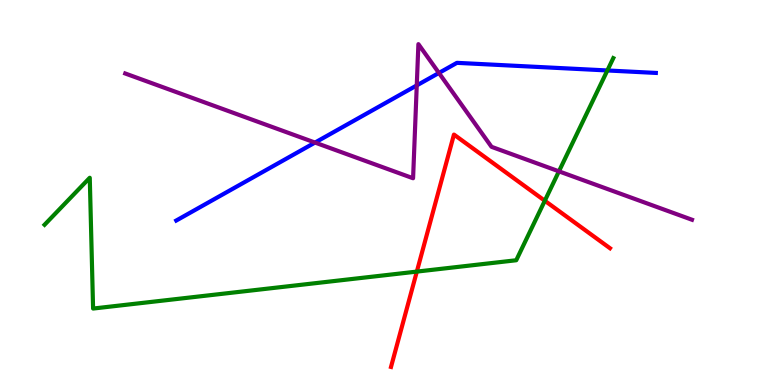[{'lines': ['blue', 'red'], 'intersections': []}, {'lines': ['green', 'red'], 'intersections': [{'x': 5.38, 'y': 2.95}, {'x': 7.03, 'y': 4.79}]}, {'lines': ['purple', 'red'], 'intersections': []}, {'lines': ['blue', 'green'], 'intersections': [{'x': 7.84, 'y': 8.17}]}, {'lines': ['blue', 'purple'], 'intersections': [{'x': 4.06, 'y': 6.3}, {'x': 5.38, 'y': 7.78}, {'x': 5.66, 'y': 8.11}]}, {'lines': ['green', 'purple'], 'intersections': [{'x': 7.21, 'y': 5.55}]}]